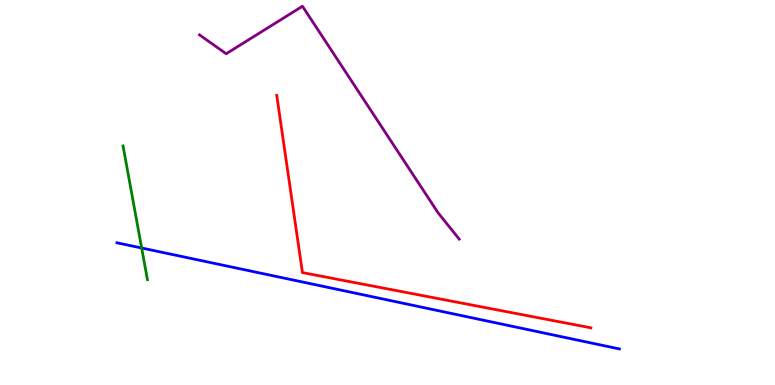[{'lines': ['blue', 'red'], 'intersections': []}, {'lines': ['green', 'red'], 'intersections': []}, {'lines': ['purple', 'red'], 'intersections': []}, {'lines': ['blue', 'green'], 'intersections': [{'x': 1.83, 'y': 3.56}]}, {'lines': ['blue', 'purple'], 'intersections': []}, {'lines': ['green', 'purple'], 'intersections': []}]